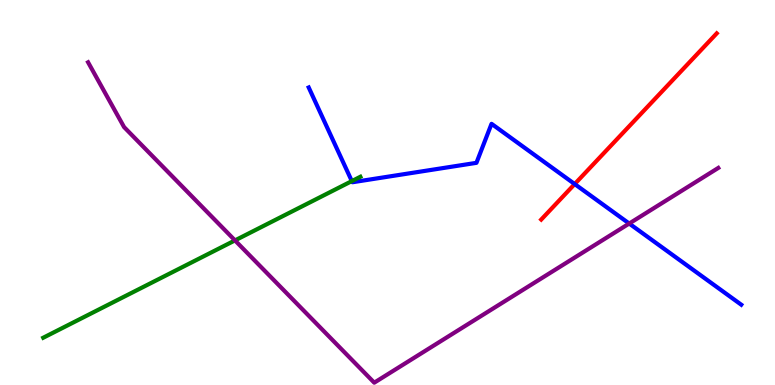[{'lines': ['blue', 'red'], 'intersections': [{'x': 7.42, 'y': 5.22}]}, {'lines': ['green', 'red'], 'intersections': []}, {'lines': ['purple', 'red'], 'intersections': []}, {'lines': ['blue', 'green'], 'intersections': [{'x': 4.54, 'y': 5.3}]}, {'lines': ['blue', 'purple'], 'intersections': [{'x': 8.12, 'y': 4.19}]}, {'lines': ['green', 'purple'], 'intersections': [{'x': 3.03, 'y': 3.76}]}]